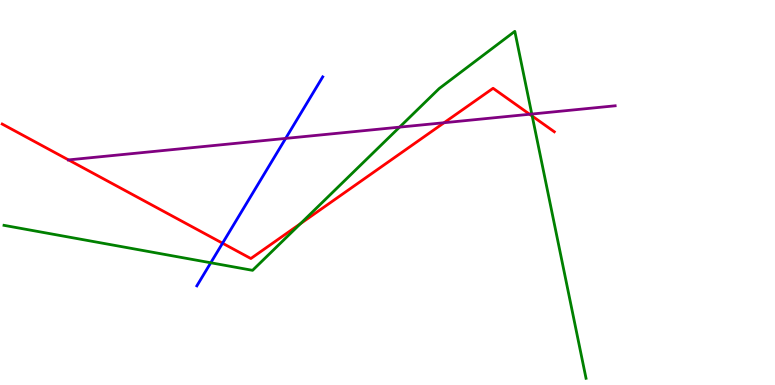[{'lines': ['blue', 'red'], 'intersections': [{'x': 2.87, 'y': 3.68}]}, {'lines': ['green', 'red'], 'intersections': [{'x': 3.88, 'y': 4.19}, {'x': 6.87, 'y': 6.99}]}, {'lines': ['purple', 'red'], 'intersections': [{'x': 0.884, 'y': 5.85}, {'x': 5.73, 'y': 6.81}, {'x': 6.83, 'y': 7.03}]}, {'lines': ['blue', 'green'], 'intersections': [{'x': 2.72, 'y': 3.17}]}, {'lines': ['blue', 'purple'], 'intersections': [{'x': 3.69, 'y': 6.41}]}, {'lines': ['green', 'purple'], 'intersections': [{'x': 5.16, 'y': 6.7}, {'x': 6.86, 'y': 7.04}]}]